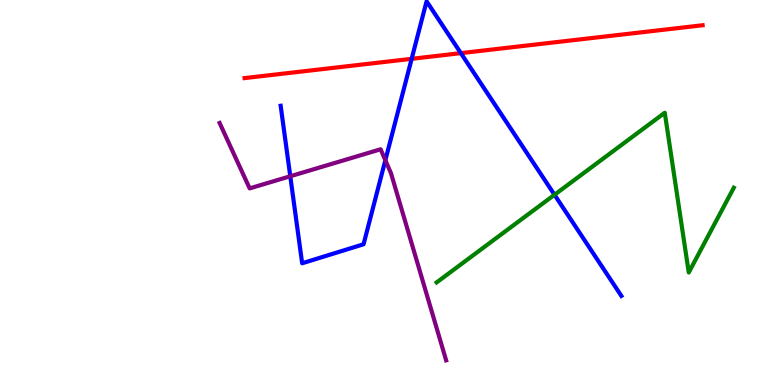[{'lines': ['blue', 'red'], 'intersections': [{'x': 5.31, 'y': 8.47}, {'x': 5.95, 'y': 8.62}]}, {'lines': ['green', 'red'], 'intersections': []}, {'lines': ['purple', 'red'], 'intersections': []}, {'lines': ['blue', 'green'], 'intersections': [{'x': 7.15, 'y': 4.94}]}, {'lines': ['blue', 'purple'], 'intersections': [{'x': 3.75, 'y': 5.42}, {'x': 4.97, 'y': 5.84}]}, {'lines': ['green', 'purple'], 'intersections': []}]